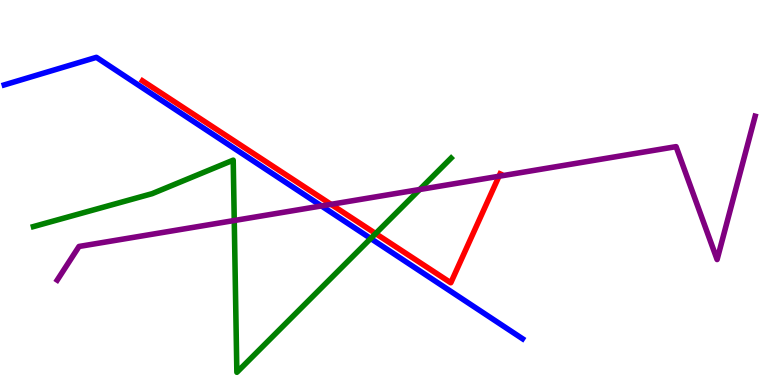[{'lines': ['blue', 'red'], 'intersections': []}, {'lines': ['green', 'red'], 'intersections': [{'x': 4.85, 'y': 3.93}]}, {'lines': ['purple', 'red'], 'intersections': [{'x': 4.27, 'y': 4.69}, {'x': 6.44, 'y': 5.42}]}, {'lines': ['blue', 'green'], 'intersections': [{'x': 4.78, 'y': 3.81}]}, {'lines': ['blue', 'purple'], 'intersections': [{'x': 4.15, 'y': 4.65}]}, {'lines': ['green', 'purple'], 'intersections': [{'x': 3.02, 'y': 4.27}, {'x': 5.42, 'y': 5.08}]}]